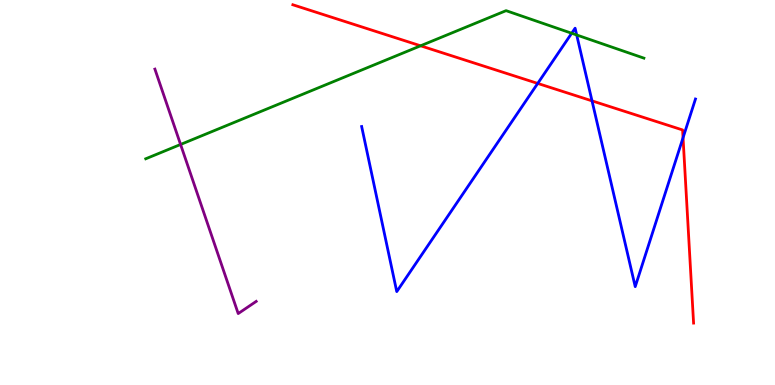[{'lines': ['blue', 'red'], 'intersections': [{'x': 6.94, 'y': 7.83}, {'x': 7.64, 'y': 7.38}, {'x': 8.81, 'y': 6.42}]}, {'lines': ['green', 'red'], 'intersections': [{'x': 5.43, 'y': 8.81}]}, {'lines': ['purple', 'red'], 'intersections': []}, {'lines': ['blue', 'green'], 'intersections': [{'x': 7.38, 'y': 9.14}, {'x': 7.44, 'y': 9.09}]}, {'lines': ['blue', 'purple'], 'intersections': []}, {'lines': ['green', 'purple'], 'intersections': [{'x': 2.33, 'y': 6.25}]}]